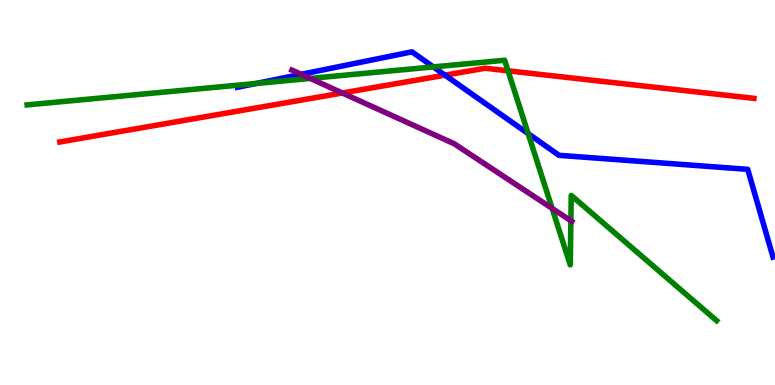[{'lines': ['blue', 'red'], 'intersections': [{'x': 5.74, 'y': 8.05}]}, {'lines': ['green', 'red'], 'intersections': [{'x': 6.56, 'y': 8.16}]}, {'lines': ['purple', 'red'], 'intersections': [{'x': 4.42, 'y': 7.58}]}, {'lines': ['blue', 'green'], 'intersections': [{'x': 3.3, 'y': 7.83}, {'x': 5.59, 'y': 8.26}, {'x': 6.82, 'y': 6.53}]}, {'lines': ['blue', 'purple'], 'intersections': [{'x': 3.89, 'y': 8.07}]}, {'lines': ['green', 'purple'], 'intersections': [{'x': 4.0, 'y': 7.96}, {'x': 7.12, 'y': 4.59}, {'x': 7.37, 'y': 4.27}]}]